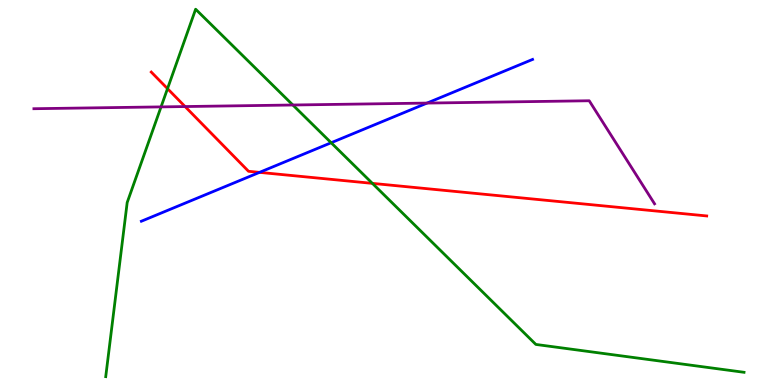[{'lines': ['blue', 'red'], 'intersections': [{'x': 3.35, 'y': 5.52}]}, {'lines': ['green', 'red'], 'intersections': [{'x': 2.16, 'y': 7.7}, {'x': 4.81, 'y': 5.24}]}, {'lines': ['purple', 'red'], 'intersections': [{'x': 2.39, 'y': 7.23}]}, {'lines': ['blue', 'green'], 'intersections': [{'x': 4.27, 'y': 6.29}]}, {'lines': ['blue', 'purple'], 'intersections': [{'x': 5.51, 'y': 7.32}]}, {'lines': ['green', 'purple'], 'intersections': [{'x': 2.08, 'y': 7.22}, {'x': 3.78, 'y': 7.27}]}]